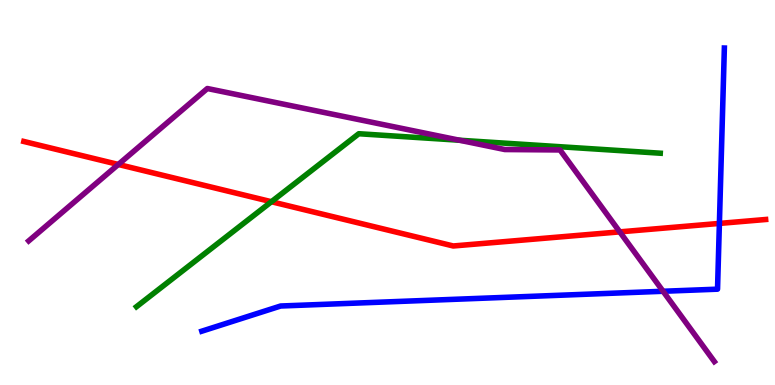[{'lines': ['blue', 'red'], 'intersections': [{'x': 9.28, 'y': 4.2}]}, {'lines': ['green', 'red'], 'intersections': [{'x': 3.5, 'y': 4.76}]}, {'lines': ['purple', 'red'], 'intersections': [{'x': 1.53, 'y': 5.73}, {'x': 8.0, 'y': 3.98}]}, {'lines': ['blue', 'green'], 'intersections': []}, {'lines': ['blue', 'purple'], 'intersections': [{'x': 8.56, 'y': 2.43}]}, {'lines': ['green', 'purple'], 'intersections': [{'x': 5.93, 'y': 6.36}]}]